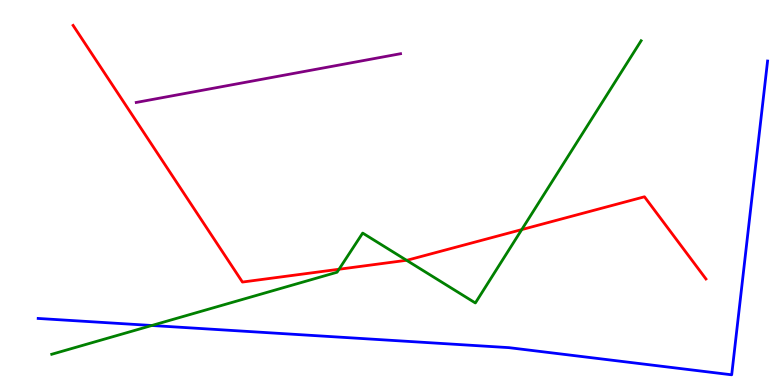[{'lines': ['blue', 'red'], 'intersections': []}, {'lines': ['green', 'red'], 'intersections': [{'x': 4.37, 'y': 3.01}, {'x': 5.25, 'y': 3.24}, {'x': 6.73, 'y': 4.04}]}, {'lines': ['purple', 'red'], 'intersections': []}, {'lines': ['blue', 'green'], 'intersections': [{'x': 1.96, 'y': 1.55}]}, {'lines': ['blue', 'purple'], 'intersections': []}, {'lines': ['green', 'purple'], 'intersections': []}]